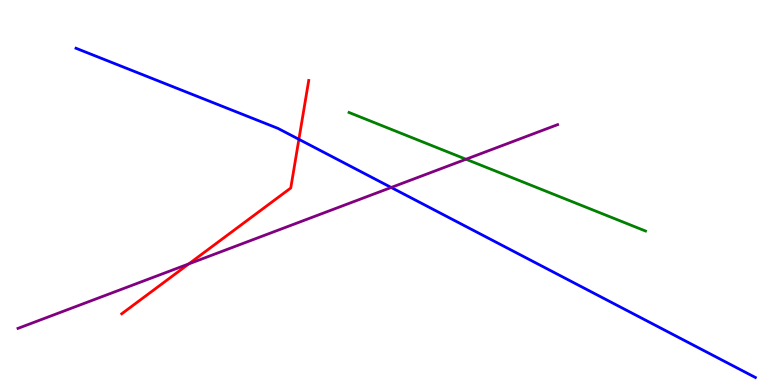[{'lines': ['blue', 'red'], 'intersections': [{'x': 3.86, 'y': 6.38}]}, {'lines': ['green', 'red'], 'intersections': []}, {'lines': ['purple', 'red'], 'intersections': [{'x': 2.44, 'y': 3.15}]}, {'lines': ['blue', 'green'], 'intersections': []}, {'lines': ['blue', 'purple'], 'intersections': [{'x': 5.05, 'y': 5.13}]}, {'lines': ['green', 'purple'], 'intersections': [{'x': 6.01, 'y': 5.86}]}]